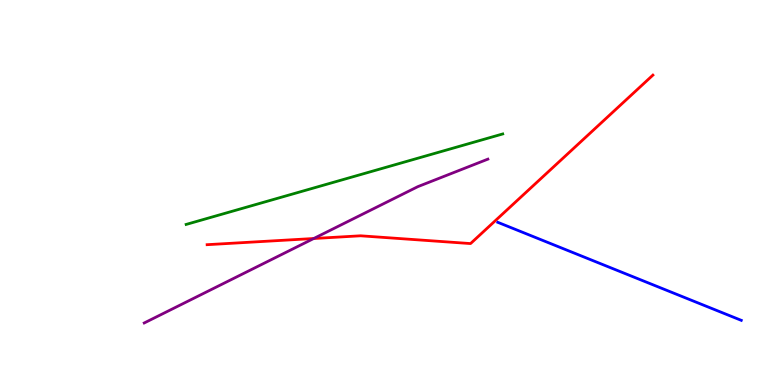[{'lines': ['blue', 'red'], 'intersections': []}, {'lines': ['green', 'red'], 'intersections': []}, {'lines': ['purple', 'red'], 'intersections': [{'x': 4.05, 'y': 3.8}]}, {'lines': ['blue', 'green'], 'intersections': []}, {'lines': ['blue', 'purple'], 'intersections': []}, {'lines': ['green', 'purple'], 'intersections': []}]